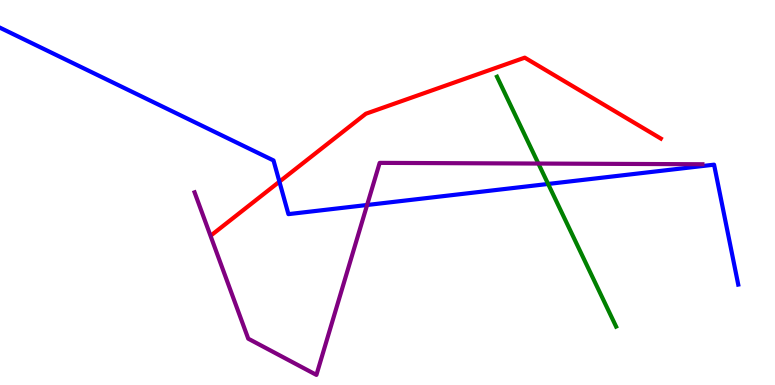[{'lines': ['blue', 'red'], 'intersections': [{'x': 3.61, 'y': 5.28}]}, {'lines': ['green', 'red'], 'intersections': []}, {'lines': ['purple', 'red'], 'intersections': []}, {'lines': ['blue', 'green'], 'intersections': [{'x': 7.07, 'y': 5.22}]}, {'lines': ['blue', 'purple'], 'intersections': [{'x': 4.74, 'y': 4.68}]}, {'lines': ['green', 'purple'], 'intersections': [{'x': 6.95, 'y': 5.75}]}]